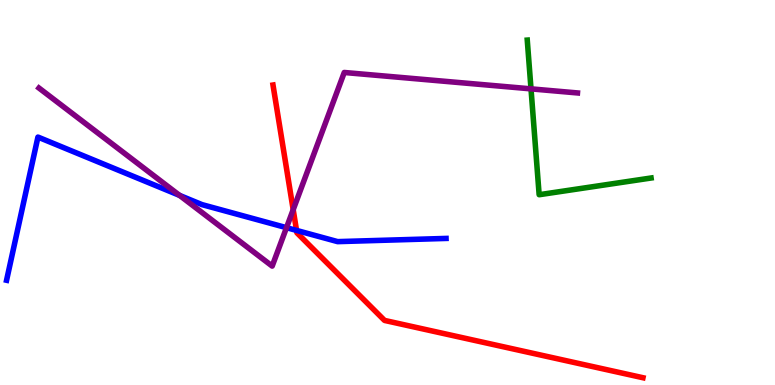[{'lines': ['blue', 'red'], 'intersections': [{'x': 3.83, 'y': 4.02}]}, {'lines': ['green', 'red'], 'intersections': []}, {'lines': ['purple', 'red'], 'intersections': [{'x': 3.78, 'y': 4.55}]}, {'lines': ['blue', 'green'], 'intersections': []}, {'lines': ['blue', 'purple'], 'intersections': [{'x': 2.32, 'y': 4.92}, {'x': 3.7, 'y': 4.09}]}, {'lines': ['green', 'purple'], 'intersections': [{'x': 6.85, 'y': 7.69}]}]